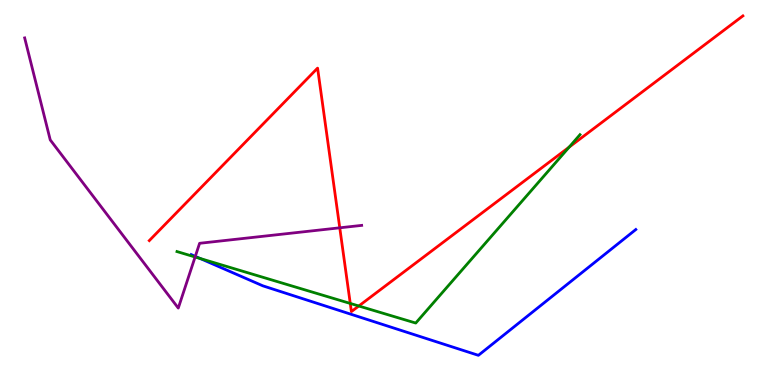[{'lines': ['blue', 'red'], 'intersections': []}, {'lines': ['green', 'red'], 'intersections': [{'x': 4.52, 'y': 2.12}, {'x': 4.63, 'y': 2.05}, {'x': 7.34, 'y': 6.18}]}, {'lines': ['purple', 'red'], 'intersections': [{'x': 4.38, 'y': 4.08}]}, {'lines': ['blue', 'green'], 'intersections': [{'x': 2.58, 'y': 3.29}]}, {'lines': ['blue', 'purple'], 'intersections': [{'x': 2.52, 'y': 3.34}]}, {'lines': ['green', 'purple'], 'intersections': [{'x': 2.52, 'y': 3.33}]}]